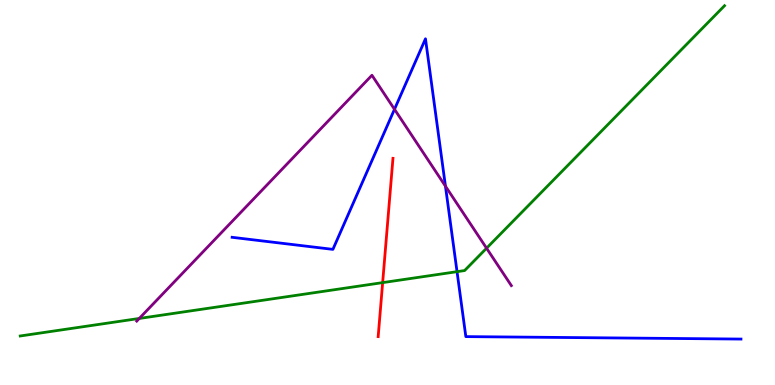[{'lines': ['blue', 'red'], 'intersections': []}, {'lines': ['green', 'red'], 'intersections': [{'x': 4.94, 'y': 2.66}]}, {'lines': ['purple', 'red'], 'intersections': []}, {'lines': ['blue', 'green'], 'intersections': [{'x': 5.9, 'y': 2.94}]}, {'lines': ['blue', 'purple'], 'intersections': [{'x': 5.09, 'y': 7.16}, {'x': 5.75, 'y': 5.16}]}, {'lines': ['green', 'purple'], 'intersections': [{'x': 1.8, 'y': 1.73}, {'x': 6.28, 'y': 3.55}]}]